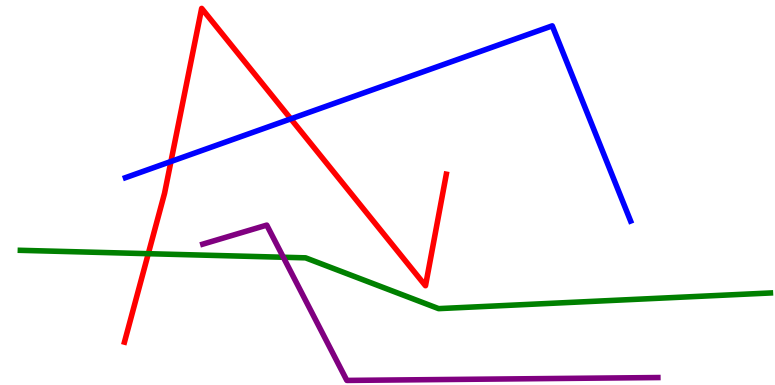[{'lines': ['blue', 'red'], 'intersections': [{'x': 2.21, 'y': 5.81}, {'x': 3.75, 'y': 6.91}]}, {'lines': ['green', 'red'], 'intersections': [{'x': 1.91, 'y': 3.41}]}, {'lines': ['purple', 'red'], 'intersections': []}, {'lines': ['blue', 'green'], 'intersections': []}, {'lines': ['blue', 'purple'], 'intersections': []}, {'lines': ['green', 'purple'], 'intersections': [{'x': 3.66, 'y': 3.32}]}]